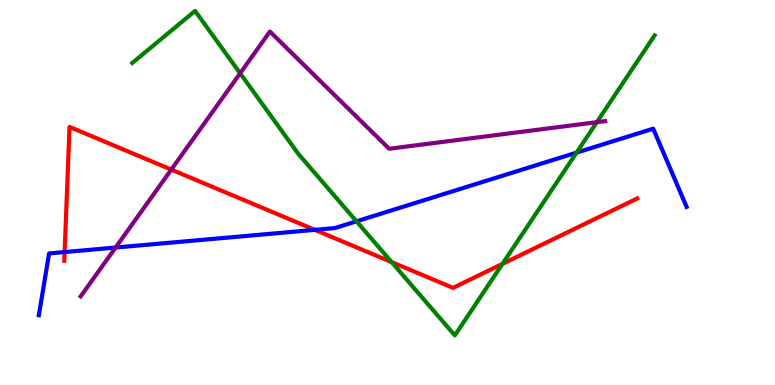[{'lines': ['blue', 'red'], 'intersections': [{'x': 0.834, 'y': 3.45}, {'x': 4.06, 'y': 4.03}]}, {'lines': ['green', 'red'], 'intersections': [{'x': 5.05, 'y': 3.19}, {'x': 6.48, 'y': 3.15}]}, {'lines': ['purple', 'red'], 'intersections': [{'x': 2.21, 'y': 5.59}]}, {'lines': ['blue', 'green'], 'intersections': [{'x': 4.6, 'y': 4.25}, {'x': 7.44, 'y': 6.04}]}, {'lines': ['blue', 'purple'], 'intersections': [{'x': 1.49, 'y': 3.57}]}, {'lines': ['green', 'purple'], 'intersections': [{'x': 3.1, 'y': 8.1}, {'x': 7.7, 'y': 6.83}]}]